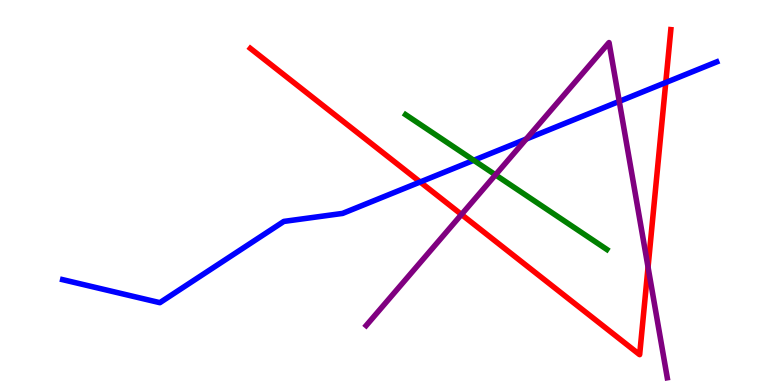[{'lines': ['blue', 'red'], 'intersections': [{'x': 5.42, 'y': 5.27}, {'x': 8.59, 'y': 7.86}]}, {'lines': ['green', 'red'], 'intersections': []}, {'lines': ['purple', 'red'], 'intersections': [{'x': 5.95, 'y': 4.43}, {'x': 8.36, 'y': 3.06}]}, {'lines': ['blue', 'green'], 'intersections': [{'x': 6.11, 'y': 5.84}]}, {'lines': ['blue', 'purple'], 'intersections': [{'x': 6.79, 'y': 6.39}, {'x': 7.99, 'y': 7.37}]}, {'lines': ['green', 'purple'], 'intersections': [{'x': 6.39, 'y': 5.46}]}]